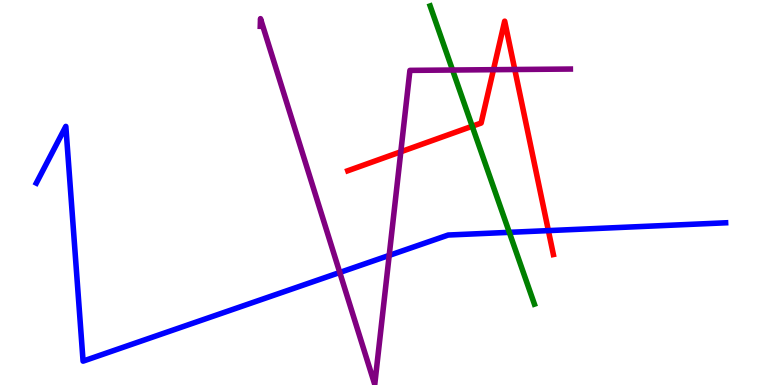[{'lines': ['blue', 'red'], 'intersections': [{'x': 7.08, 'y': 4.01}]}, {'lines': ['green', 'red'], 'intersections': [{'x': 6.09, 'y': 6.72}]}, {'lines': ['purple', 'red'], 'intersections': [{'x': 5.17, 'y': 6.06}, {'x': 6.37, 'y': 8.19}, {'x': 6.64, 'y': 8.19}]}, {'lines': ['blue', 'green'], 'intersections': [{'x': 6.57, 'y': 3.97}]}, {'lines': ['blue', 'purple'], 'intersections': [{'x': 4.38, 'y': 2.92}, {'x': 5.02, 'y': 3.37}]}, {'lines': ['green', 'purple'], 'intersections': [{'x': 5.84, 'y': 8.18}]}]